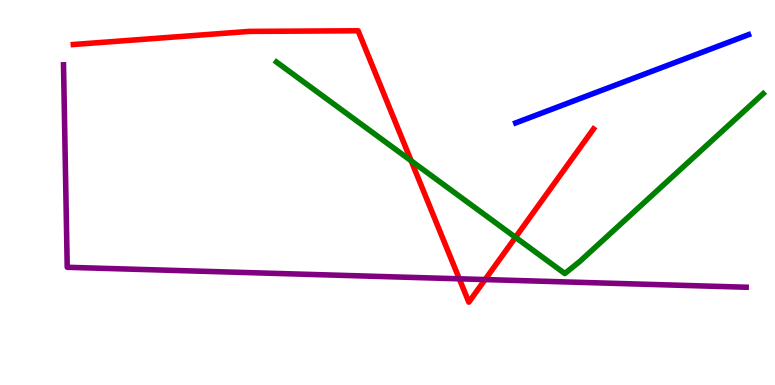[{'lines': ['blue', 'red'], 'intersections': []}, {'lines': ['green', 'red'], 'intersections': [{'x': 5.31, 'y': 5.82}, {'x': 6.65, 'y': 3.84}]}, {'lines': ['purple', 'red'], 'intersections': [{'x': 5.93, 'y': 2.76}, {'x': 6.26, 'y': 2.74}]}, {'lines': ['blue', 'green'], 'intersections': []}, {'lines': ['blue', 'purple'], 'intersections': []}, {'lines': ['green', 'purple'], 'intersections': []}]